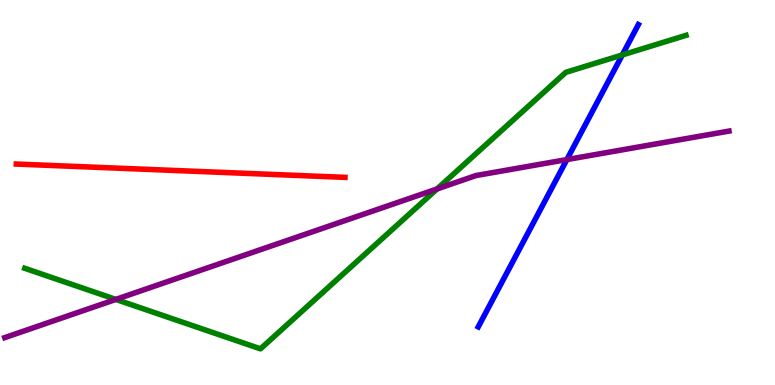[{'lines': ['blue', 'red'], 'intersections': []}, {'lines': ['green', 'red'], 'intersections': []}, {'lines': ['purple', 'red'], 'intersections': []}, {'lines': ['blue', 'green'], 'intersections': [{'x': 8.03, 'y': 8.57}]}, {'lines': ['blue', 'purple'], 'intersections': [{'x': 7.31, 'y': 5.86}]}, {'lines': ['green', 'purple'], 'intersections': [{'x': 1.49, 'y': 2.22}, {'x': 5.64, 'y': 5.09}]}]